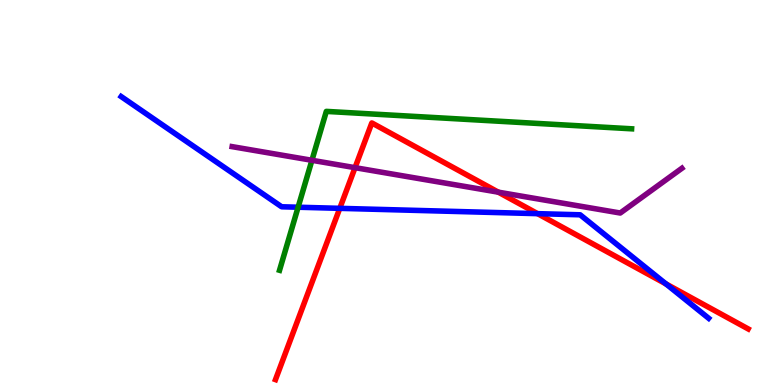[{'lines': ['blue', 'red'], 'intersections': [{'x': 4.38, 'y': 4.59}, {'x': 6.94, 'y': 4.45}, {'x': 8.59, 'y': 2.62}]}, {'lines': ['green', 'red'], 'intersections': []}, {'lines': ['purple', 'red'], 'intersections': [{'x': 4.58, 'y': 5.65}, {'x': 6.43, 'y': 5.01}]}, {'lines': ['blue', 'green'], 'intersections': [{'x': 3.85, 'y': 4.62}]}, {'lines': ['blue', 'purple'], 'intersections': []}, {'lines': ['green', 'purple'], 'intersections': [{'x': 4.02, 'y': 5.84}]}]